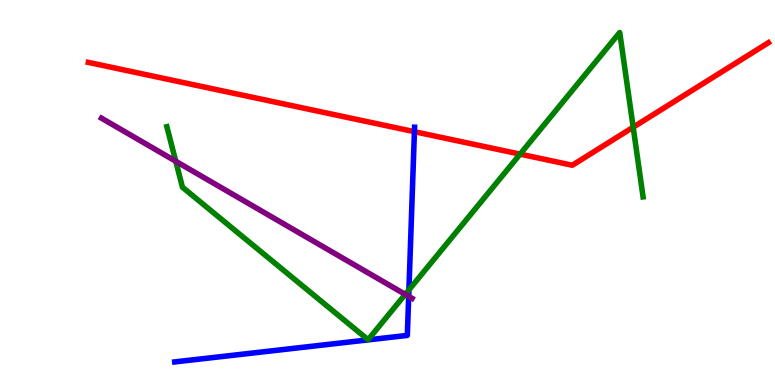[{'lines': ['blue', 'red'], 'intersections': [{'x': 5.35, 'y': 6.58}]}, {'lines': ['green', 'red'], 'intersections': [{'x': 6.71, 'y': 6.0}, {'x': 8.17, 'y': 6.7}]}, {'lines': ['purple', 'red'], 'intersections': []}, {'lines': ['blue', 'green'], 'intersections': [{'x': 5.28, 'y': 2.47}]}, {'lines': ['blue', 'purple'], 'intersections': [{'x': 5.27, 'y': 2.3}]}, {'lines': ['green', 'purple'], 'intersections': [{'x': 2.27, 'y': 5.81}, {'x': 5.23, 'y': 2.35}]}]